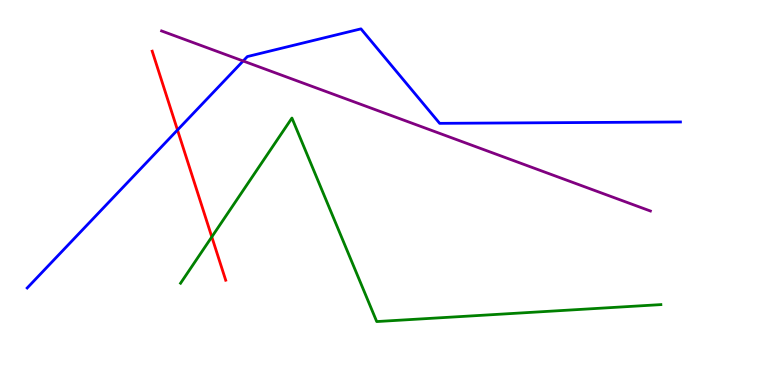[{'lines': ['blue', 'red'], 'intersections': [{'x': 2.29, 'y': 6.62}]}, {'lines': ['green', 'red'], 'intersections': [{'x': 2.73, 'y': 3.85}]}, {'lines': ['purple', 'red'], 'intersections': []}, {'lines': ['blue', 'green'], 'intersections': []}, {'lines': ['blue', 'purple'], 'intersections': [{'x': 3.14, 'y': 8.42}]}, {'lines': ['green', 'purple'], 'intersections': []}]